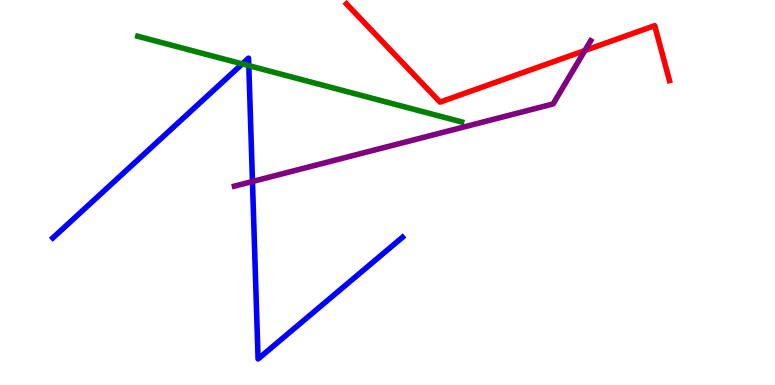[{'lines': ['blue', 'red'], 'intersections': []}, {'lines': ['green', 'red'], 'intersections': []}, {'lines': ['purple', 'red'], 'intersections': [{'x': 7.55, 'y': 8.69}]}, {'lines': ['blue', 'green'], 'intersections': [{'x': 3.13, 'y': 8.34}, {'x': 3.21, 'y': 8.3}]}, {'lines': ['blue', 'purple'], 'intersections': [{'x': 3.26, 'y': 5.29}]}, {'lines': ['green', 'purple'], 'intersections': []}]